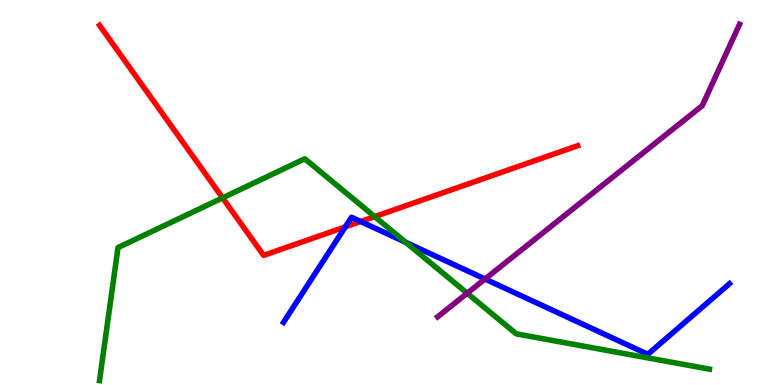[{'lines': ['blue', 'red'], 'intersections': [{'x': 4.46, 'y': 4.11}, {'x': 4.65, 'y': 4.25}]}, {'lines': ['green', 'red'], 'intersections': [{'x': 2.87, 'y': 4.86}, {'x': 4.83, 'y': 4.37}]}, {'lines': ['purple', 'red'], 'intersections': []}, {'lines': ['blue', 'green'], 'intersections': [{'x': 5.24, 'y': 3.71}]}, {'lines': ['blue', 'purple'], 'intersections': [{'x': 6.26, 'y': 2.75}]}, {'lines': ['green', 'purple'], 'intersections': [{'x': 6.03, 'y': 2.38}]}]